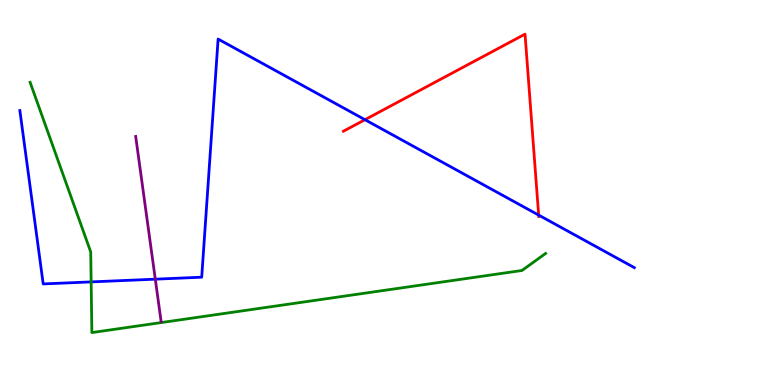[{'lines': ['blue', 'red'], 'intersections': [{'x': 4.71, 'y': 6.89}, {'x': 6.95, 'y': 4.41}]}, {'lines': ['green', 'red'], 'intersections': []}, {'lines': ['purple', 'red'], 'intersections': []}, {'lines': ['blue', 'green'], 'intersections': [{'x': 1.18, 'y': 2.68}]}, {'lines': ['blue', 'purple'], 'intersections': [{'x': 2.0, 'y': 2.75}]}, {'lines': ['green', 'purple'], 'intersections': []}]